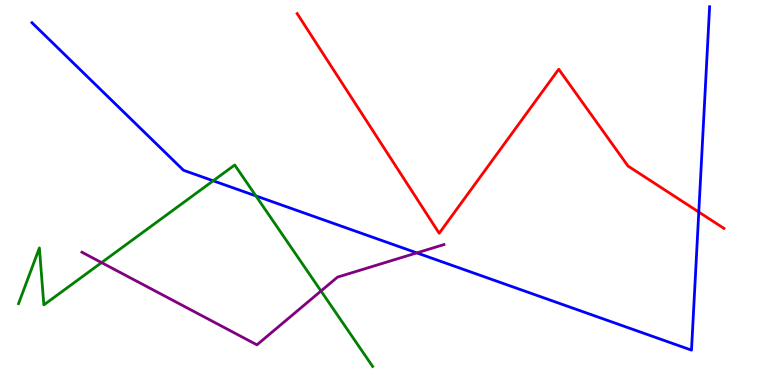[{'lines': ['blue', 'red'], 'intersections': [{'x': 9.02, 'y': 4.49}]}, {'lines': ['green', 'red'], 'intersections': []}, {'lines': ['purple', 'red'], 'intersections': []}, {'lines': ['blue', 'green'], 'intersections': [{'x': 2.75, 'y': 5.3}, {'x': 3.3, 'y': 4.91}]}, {'lines': ['blue', 'purple'], 'intersections': [{'x': 5.38, 'y': 3.43}]}, {'lines': ['green', 'purple'], 'intersections': [{'x': 1.31, 'y': 3.18}, {'x': 4.14, 'y': 2.44}]}]